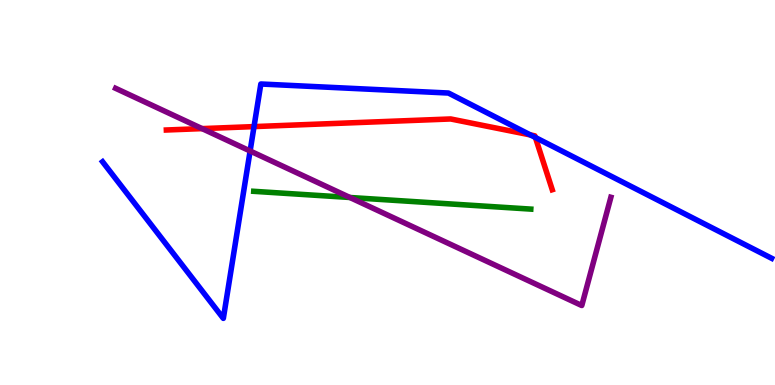[{'lines': ['blue', 'red'], 'intersections': [{'x': 3.28, 'y': 6.71}, {'x': 6.84, 'y': 6.5}, {'x': 6.91, 'y': 6.43}]}, {'lines': ['green', 'red'], 'intersections': []}, {'lines': ['purple', 'red'], 'intersections': [{'x': 2.61, 'y': 6.66}]}, {'lines': ['blue', 'green'], 'intersections': []}, {'lines': ['blue', 'purple'], 'intersections': [{'x': 3.23, 'y': 6.08}]}, {'lines': ['green', 'purple'], 'intersections': [{'x': 4.52, 'y': 4.87}]}]